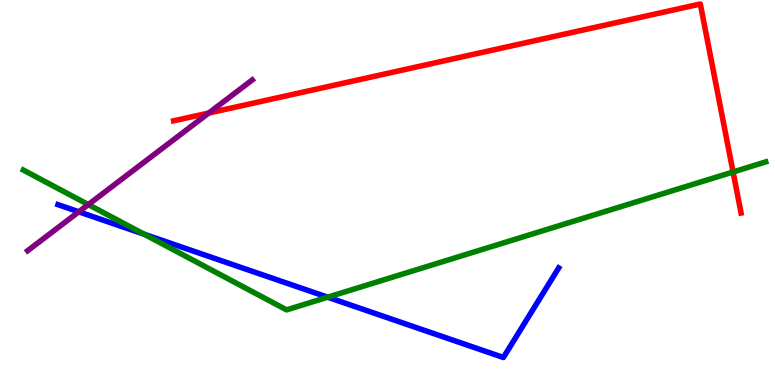[{'lines': ['blue', 'red'], 'intersections': []}, {'lines': ['green', 'red'], 'intersections': [{'x': 9.46, 'y': 5.53}]}, {'lines': ['purple', 'red'], 'intersections': [{'x': 2.69, 'y': 7.06}]}, {'lines': ['blue', 'green'], 'intersections': [{'x': 1.86, 'y': 3.92}, {'x': 4.23, 'y': 2.28}]}, {'lines': ['blue', 'purple'], 'intersections': [{'x': 1.02, 'y': 4.5}]}, {'lines': ['green', 'purple'], 'intersections': [{'x': 1.14, 'y': 4.69}]}]